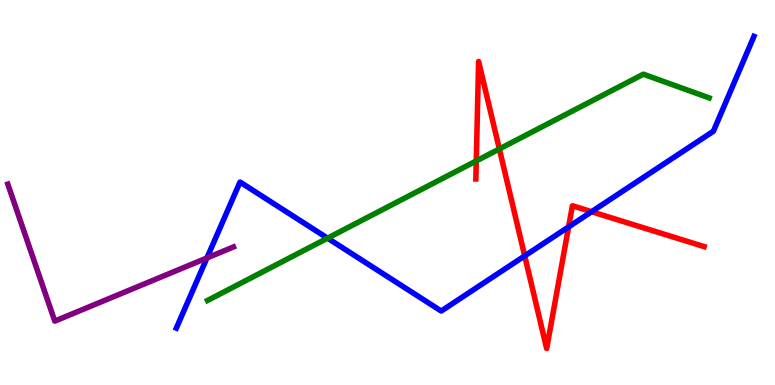[{'lines': ['blue', 'red'], 'intersections': [{'x': 6.77, 'y': 3.35}, {'x': 7.34, 'y': 4.11}, {'x': 7.63, 'y': 4.5}]}, {'lines': ['green', 'red'], 'intersections': [{'x': 6.15, 'y': 5.82}, {'x': 6.44, 'y': 6.13}]}, {'lines': ['purple', 'red'], 'intersections': []}, {'lines': ['blue', 'green'], 'intersections': [{'x': 4.23, 'y': 3.81}]}, {'lines': ['blue', 'purple'], 'intersections': [{'x': 2.67, 'y': 3.3}]}, {'lines': ['green', 'purple'], 'intersections': []}]